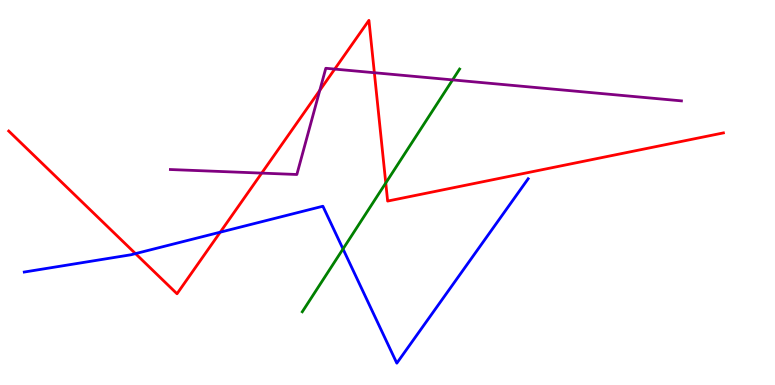[{'lines': ['blue', 'red'], 'intersections': [{'x': 1.75, 'y': 3.41}, {'x': 2.84, 'y': 3.97}]}, {'lines': ['green', 'red'], 'intersections': [{'x': 4.98, 'y': 5.25}]}, {'lines': ['purple', 'red'], 'intersections': [{'x': 3.38, 'y': 5.5}, {'x': 4.13, 'y': 7.65}, {'x': 4.32, 'y': 8.21}, {'x': 4.83, 'y': 8.11}]}, {'lines': ['blue', 'green'], 'intersections': [{'x': 4.43, 'y': 3.53}]}, {'lines': ['blue', 'purple'], 'intersections': []}, {'lines': ['green', 'purple'], 'intersections': [{'x': 5.84, 'y': 7.92}]}]